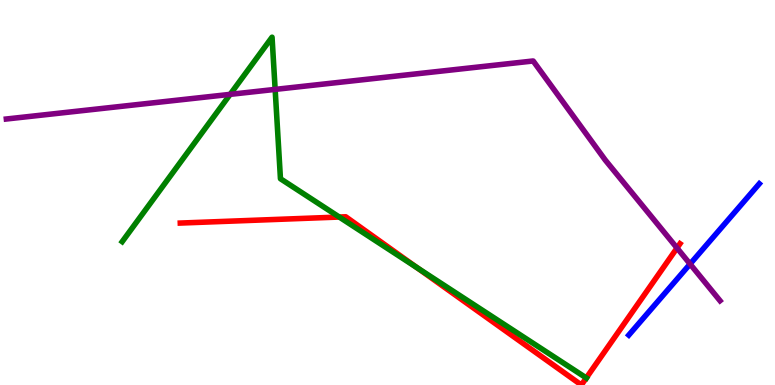[{'lines': ['blue', 'red'], 'intersections': []}, {'lines': ['green', 'red'], 'intersections': [{'x': 4.38, 'y': 4.36}, {'x': 5.38, 'y': 3.05}, {'x': 7.56, 'y': 0.184}]}, {'lines': ['purple', 'red'], 'intersections': [{'x': 8.74, 'y': 3.56}]}, {'lines': ['blue', 'green'], 'intersections': []}, {'lines': ['blue', 'purple'], 'intersections': [{'x': 8.9, 'y': 3.14}]}, {'lines': ['green', 'purple'], 'intersections': [{'x': 2.97, 'y': 7.55}, {'x': 3.55, 'y': 7.68}]}]